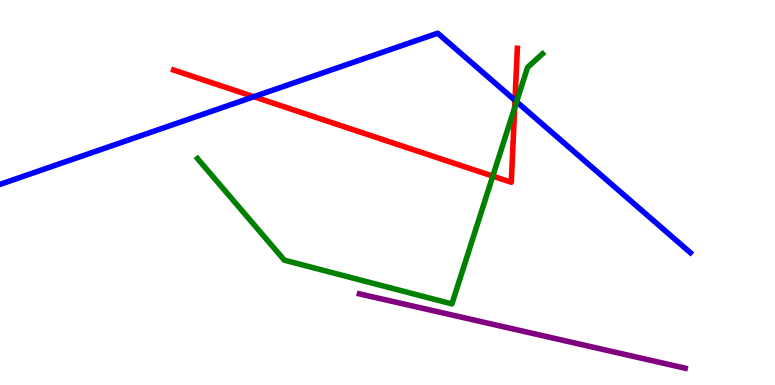[{'lines': ['blue', 'red'], 'intersections': [{'x': 3.28, 'y': 7.49}, {'x': 6.65, 'y': 7.39}]}, {'lines': ['green', 'red'], 'intersections': [{'x': 6.36, 'y': 5.43}, {'x': 6.64, 'y': 7.2}]}, {'lines': ['purple', 'red'], 'intersections': []}, {'lines': ['blue', 'green'], 'intersections': [{'x': 6.67, 'y': 7.36}]}, {'lines': ['blue', 'purple'], 'intersections': []}, {'lines': ['green', 'purple'], 'intersections': []}]